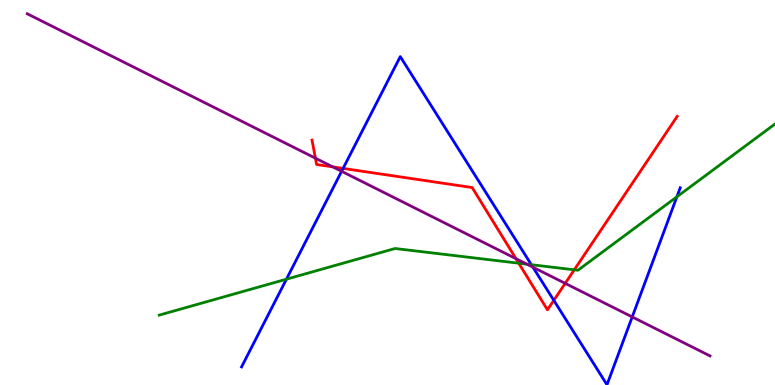[{'lines': ['blue', 'red'], 'intersections': [{'x': 4.43, 'y': 5.63}, {'x': 7.15, 'y': 2.2}]}, {'lines': ['green', 'red'], 'intersections': [{'x': 6.69, 'y': 3.16}, {'x': 7.41, 'y': 2.99}]}, {'lines': ['purple', 'red'], 'intersections': [{'x': 4.07, 'y': 5.89}, {'x': 4.29, 'y': 5.67}, {'x': 6.66, 'y': 3.28}, {'x': 7.29, 'y': 2.64}]}, {'lines': ['blue', 'green'], 'intersections': [{'x': 3.7, 'y': 2.75}, {'x': 6.86, 'y': 3.12}, {'x': 8.73, 'y': 4.89}]}, {'lines': ['blue', 'purple'], 'intersections': [{'x': 4.41, 'y': 5.55}, {'x': 6.88, 'y': 3.06}, {'x': 8.16, 'y': 1.77}]}, {'lines': ['green', 'purple'], 'intersections': [{'x': 6.8, 'y': 3.14}]}]